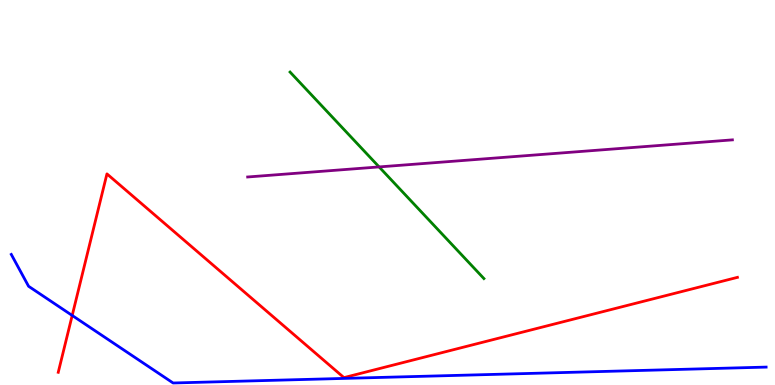[{'lines': ['blue', 'red'], 'intersections': [{'x': 0.932, 'y': 1.81}]}, {'lines': ['green', 'red'], 'intersections': []}, {'lines': ['purple', 'red'], 'intersections': []}, {'lines': ['blue', 'green'], 'intersections': []}, {'lines': ['blue', 'purple'], 'intersections': []}, {'lines': ['green', 'purple'], 'intersections': [{'x': 4.89, 'y': 5.66}]}]